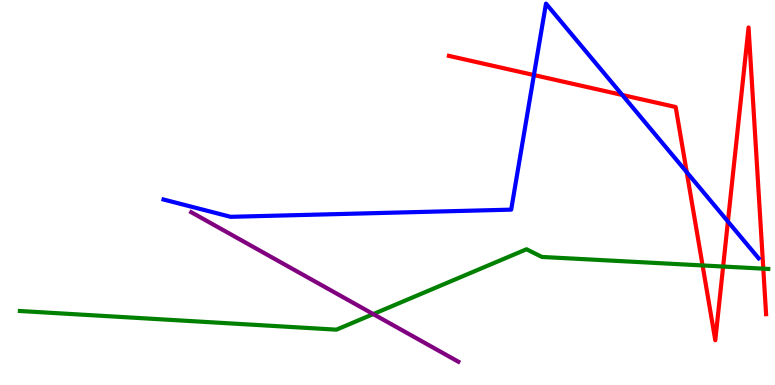[{'lines': ['blue', 'red'], 'intersections': [{'x': 6.89, 'y': 8.05}, {'x': 8.03, 'y': 7.53}, {'x': 8.86, 'y': 5.53}, {'x': 9.39, 'y': 4.25}]}, {'lines': ['green', 'red'], 'intersections': [{'x': 9.07, 'y': 3.11}, {'x': 9.33, 'y': 3.08}, {'x': 9.85, 'y': 3.02}]}, {'lines': ['purple', 'red'], 'intersections': []}, {'lines': ['blue', 'green'], 'intersections': []}, {'lines': ['blue', 'purple'], 'intersections': []}, {'lines': ['green', 'purple'], 'intersections': [{'x': 4.82, 'y': 1.84}]}]